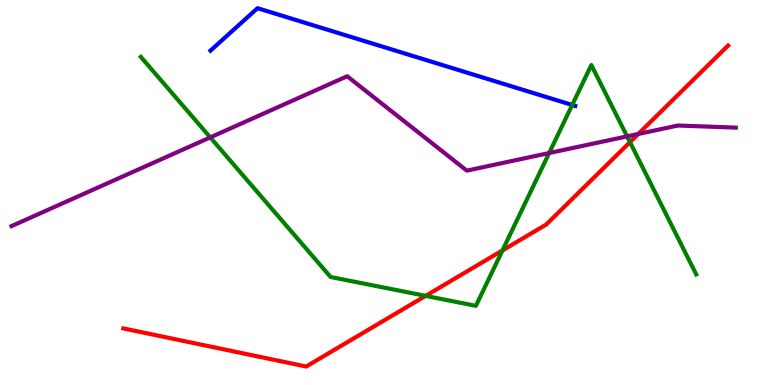[{'lines': ['blue', 'red'], 'intersections': []}, {'lines': ['green', 'red'], 'intersections': [{'x': 5.49, 'y': 2.32}, {'x': 6.48, 'y': 3.5}, {'x': 8.13, 'y': 6.31}]}, {'lines': ['purple', 'red'], 'intersections': [{'x': 8.24, 'y': 6.52}]}, {'lines': ['blue', 'green'], 'intersections': [{'x': 7.38, 'y': 7.27}]}, {'lines': ['blue', 'purple'], 'intersections': []}, {'lines': ['green', 'purple'], 'intersections': [{'x': 2.71, 'y': 6.43}, {'x': 7.09, 'y': 6.03}, {'x': 8.09, 'y': 6.46}]}]